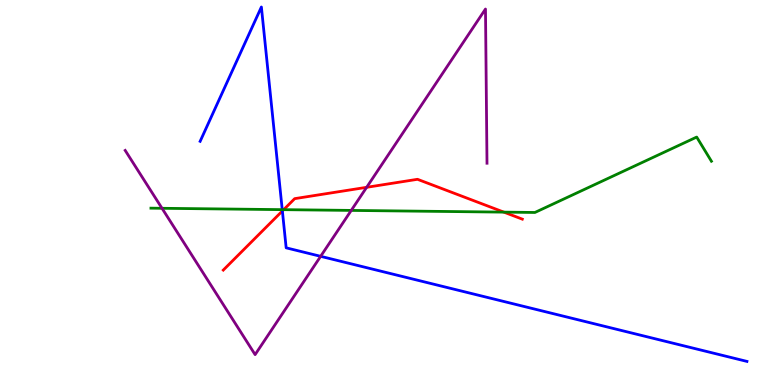[{'lines': ['blue', 'red'], 'intersections': [{'x': 3.64, 'y': 4.52}]}, {'lines': ['green', 'red'], 'intersections': [{'x': 3.66, 'y': 4.55}, {'x': 6.5, 'y': 4.49}]}, {'lines': ['purple', 'red'], 'intersections': [{'x': 4.73, 'y': 5.13}]}, {'lines': ['blue', 'green'], 'intersections': [{'x': 3.64, 'y': 4.55}]}, {'lines': ['blue', 'purple'], 'intersections': [{'x': 4.14, 'y': 3.34}]}, {'lines': ['green', 'purple'], 'intersections': [{'x': 2.09, 'y': 4.59}, {'x': 4.53, 'y': 4.53}]}]